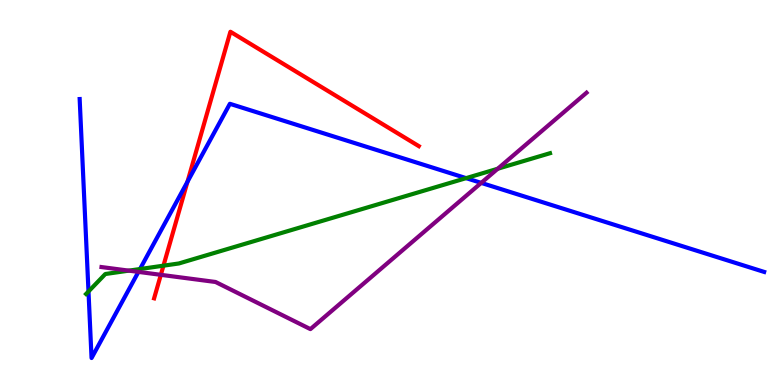[{'lines': ['blue', 'red'], 'intersections': [{'x': 2.42, 'y': 5.28}]}, {'lines': ['green', 'red'], 'intersections': [{'x': 2.11, 'y': 3.1}]}, {'lines': ['purple', 'red'], 'intersections': [{'x': 2.08, 'y': 2.86}]}, {'lines': ['blue', 'green'], 'intersections': [{'x': 1.14, 'y': 2.43}, {'x': 1.81, 'y': 3.01}, {'x': 6.01, 'y': 5.37}]}, {'lines': ['blue', 'purple'], 'intersections': [{'x': 1.79, 'y': 2.94}, {'x': 6.21, 'y': 5.25}]}, {'lines': ['green', 'purple'], 'intersections': [{'x': 1.66, 'y': 2.97}, {'x': 6.42, 'y': 5.62}]}]